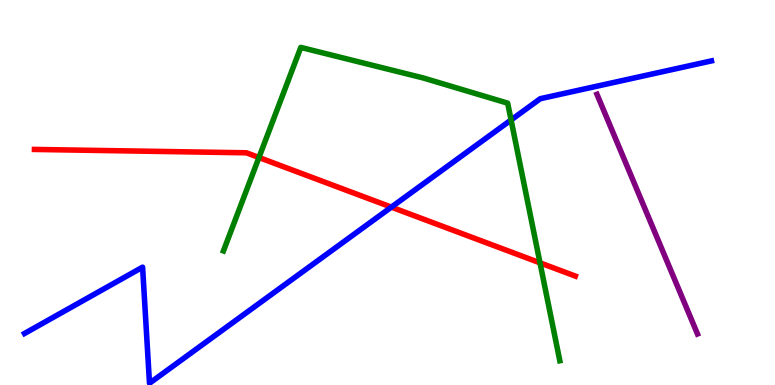[{'lines': ['blue', 'red'], 'intersections': [{'x': 5.05, 'y': 4.62}]}, {'lines': ['green', 'red'], 'intersections': [{'x': 3.34, 'y': 5.91}, {'x': 6.97, 'y': 3.17}]}, {'lines': ['purple', 'red'], 'intersections': []}, {'lines': ['blue', 'green'], 'intersections': [{'x': 6.59, 'y': 6.88}]}, {'lines': ['blue', 'purple'], 'intersections': []}, {'lines': ['green', 'purple'], 'intersections': []}]